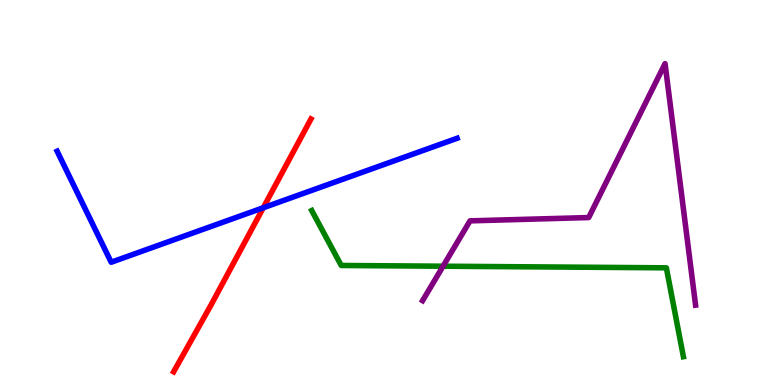[{'lines': ['blue', 'red'], 'intersections': [{'x': 3.4, 'y': 4.6}]}, {'lines': ['green', 'red'], 'intersections': []}, {'lines': ['purple', 'red'], 'intersections': []}, {'lines': ['blue', 'green'], 'intersections': []}, {'lines': ['blue', 'purple'], 'intersections': []}, {'lines': ['green', 'purple'], 'intersections': [{'x': 5.72, 'y': 3.09}]}]